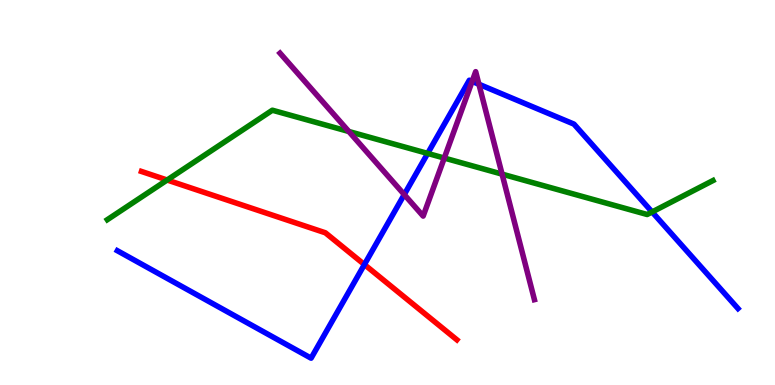[{'lines': ['blue', 'red'], 'intersections': [{'x': 4.7, 'y': 3.13}]}, {'lines': ['green', 'red'], 'intersections': [{'x': 2.16, 'y': 5.32}]}, {'lines': ['purple', 'red'], 'intersections': []}, {'lines': ['blue', 'green'], 'intersections': [{'x': 5.52, 'y': 6.01}, {'x': 8.41, 'y': 4.49}]}, {'lines': ['blue', 'purple'], 'intersections': [{'x': 5.22, 'y': 4.95}, {'x': 6.09, 'y': 7.89}, {'x': 6.18, 'y': 7.81}]}, {'lines': ['green', 'purple'], 'intersections': [{'x': 4.5, 'y': 6.58}, {'x': 5.73, 'y': 5.89}, {'x': 6.48, 'y': 5.48}]}]